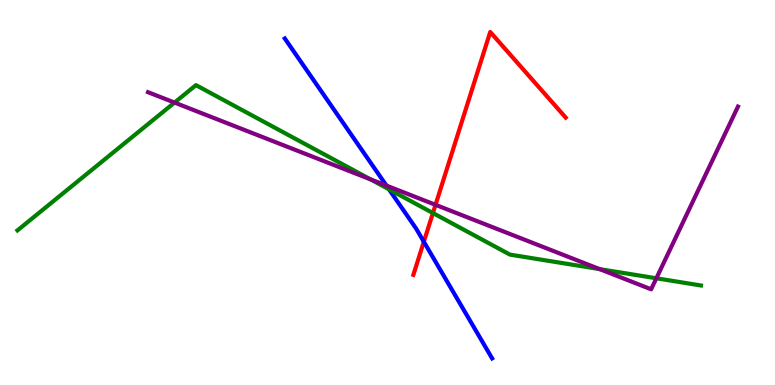[{'lines': ['blue', 'red'], 'intersections': [{'x': 5.47, 'y': 3.72}]}, {'lines': ['green', 'red'], 'intersections': [{'x': 5.59, 'y': 4.47}]}, {'lines': ['purple', 'red'], 'intersections': [{'x': 5.62, 'y': 4.68}]}, {'lines': ['blue', 'green'], 'intersections': [{'x': 5.02, 'y': 5.08}]}, {'lines': ['blue', 'purple'], 'intersections': [{'x': 4.99, 'y': 5.18}]}, {'lines': ['green', 'purple'], 'intersections': [{'x': 2.25, 'y': 7.34}, {'x': 4.78, 'y': 5.34}, {'x': 7.74, 'y': 3.01}, {'x': 8.47, 'y': 2.77}]}]